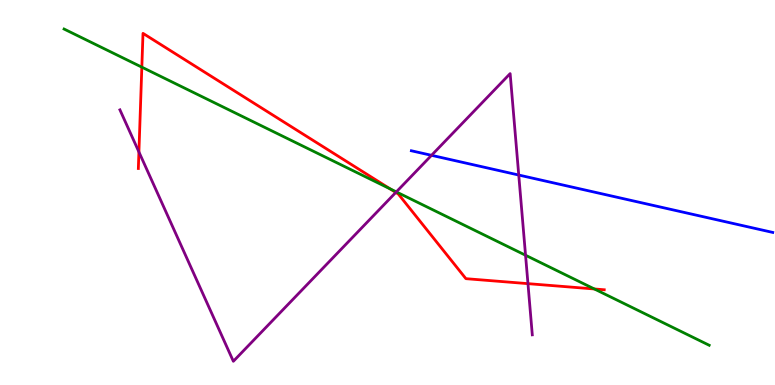[{'lines': ['blue', 'red'], 'intersections': []}, {'lines': ['green', 'red'], 'intersections': [{'x': 1.83, 'y': 8.26}, {'x': 5.03, 'y': 5.1}, {'x': 7.67, 'y': 2.49}]}, {'lines': ['purple', 'red'], 'intersections': [{'x': 1.79, 'y': 6.05}, {'x': 5.11, 'y': 5.0}, {'x': 6.81, 'y': 2.63}]}, {'lines': ['blue', 'green'], 'intersections': []}, {'lines': ['blue', 'purple'], 'intersections': [{'x': 5.57, 'y': 5.97}, {'x': 6.69, 'y': 5.45}]}, {'lines': ['green', 'purple'], 'intersections': [{'x': 5.11, 'y': 5.02}, {'x': 6.78, 'y': 3.37}]}]